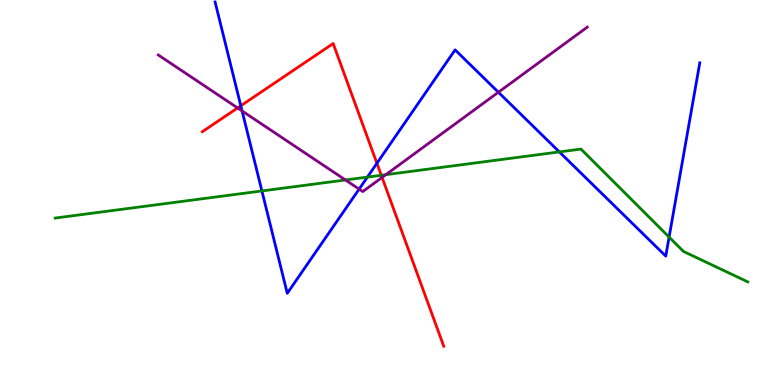[{'lines': ['blue', 'red'], 'intersections': [{'x': 3.11, 'y': 7.25}, {'x': 4.86, 'y': 5.76}]}, {'lines': ['green', 'red'], 'intersections': [{'x': 4.92, 'y': 5.45}]}, {'lines': ['purple', 'red'], 'intersections': [{'x': 3.07, 'y': 7.2}, {'x': 4.93, 'y': 5.39}]}, {'lines': ['blue', 'green'], 'intersections': [{'x': 3.38, 'y': 5.04}, {'x': 4.74, 'y': 5.4}, {'x': 7.22, 'y': 6.05}, {'x': 8.63, 'y': 3.84}]}, {'lines': ['blue', 'purple'], 'intersections': [{'x': 3.12, 'y': 7.12}, {'x': 4.63, 'y': 5.09}, {'x': 6.43, 'y': 7.6}]}, {'lines': ['green', 'purple'], 'intersections': [{'x': 4.46, 'y': 5.33}, {'x': 4.98, 'y': 5.46}]}]